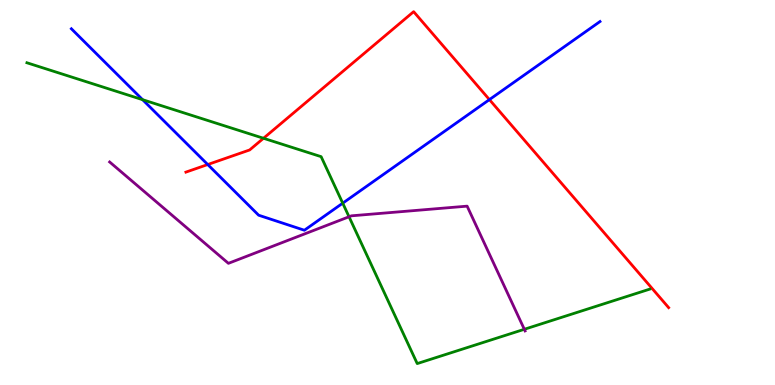[{'lines': ['blue', 'red'], 'intersections': [{'x': 2.68, 'y': 5.73}, {'x': 6.32, 'y': 7.41}]}, {'lines': ['green', 'red'], 'intersections': [{'x': 3.4, 'y': 6.41}]}, {'lines': ['purple', 'red'], 'intersections': []}, {'lines': ['blue', 'green'], 'intersections': [{'x': 1.84, 'y': 7.41}, {'x': 4.42, 'y': 4.72}]}, {'lines': ['blue', 'purple'], 'intersections': []}, {'lines': ['green', 'purple'], 'intersections': [{'x': 4.5, 'y': 4.37}, {'x': 6.77, 'y': 1.45}]}]